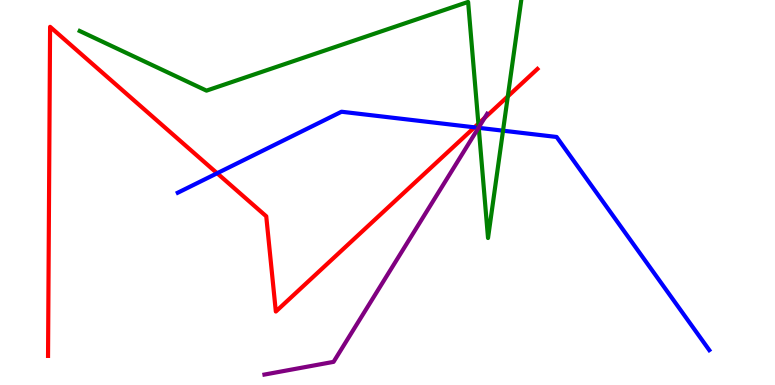[{'lines': ['blue', 'red'], 'intersections': [{'x': 2.8, 'y': 5.5}, {'x': 6.12, 'y': 6.69}]}, {'lines': ['green', 'red'], 'intersections': [{'x': 6.17, 'y': 6.79}, {'x': 6.55, 'y': 7.5}]}, {'lines': ['purple', 'red'], 'intersections': [{'x': 6.25, 'y': 6.94}]}, {'lines': ['blue', 'green'], 'intersections': [{'x': 6.18, 'y': 6.68}, {'x': 6.49, 'y': 6.61}]}, {'lines': ['blue', 'purple'], 'intersections': [{'x': 6.17, 'y': 6.68}]}, {'lines': ['green', 'purple'], 'intersections': [{'x': 6.18, 'y': 6.69}]}]